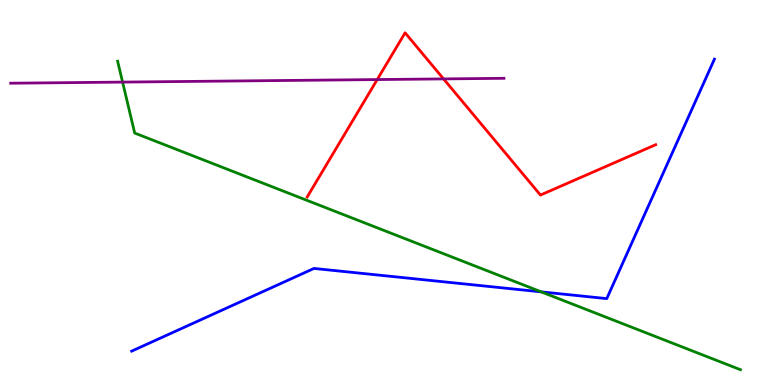[{'lines': ['blue', 'red'], 'intersections': []}, {'lines': ['green', 'red'], 'intersections': []}, {'lines': ['purple', 'red'], 'intersections': [{'x': 4.87, 'y': 7.93}, {'x': 5.72, 'y': 7.95}]}, {'lines': ['blue', 'green'], 'intersections': [{'x': 6.98, 'y': 2.42}]}, {'lines': ['blue', 'purple'], 'intersections': []}, {'lines': ['green', 'purple'], 'intersections': [{'x': 1.58, 'y': 7.87}]}]